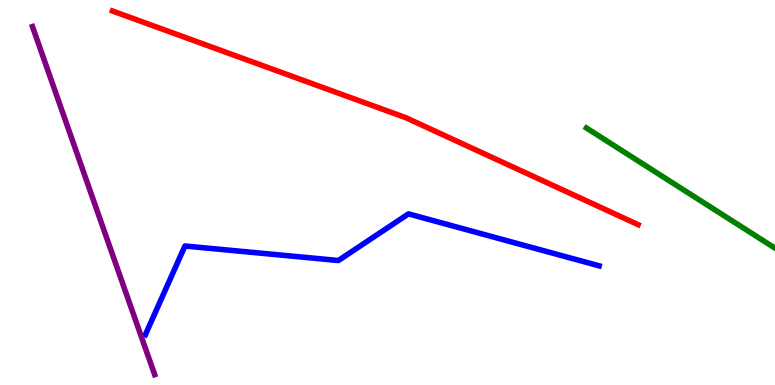[{'lines': ['blue', 'red'], 'intersections': []}, {'lines': ['green', 'red'], 'intersections': []}, {'lines': ['purple', 'red'], 'intersections': []}, {'lines': ['blue', 'green'], 'intersections': []}, {'lines': ['blue', 'purple'], 'intersections': []}, {'lines': ['green', 'purple'], 'intersections': []}]